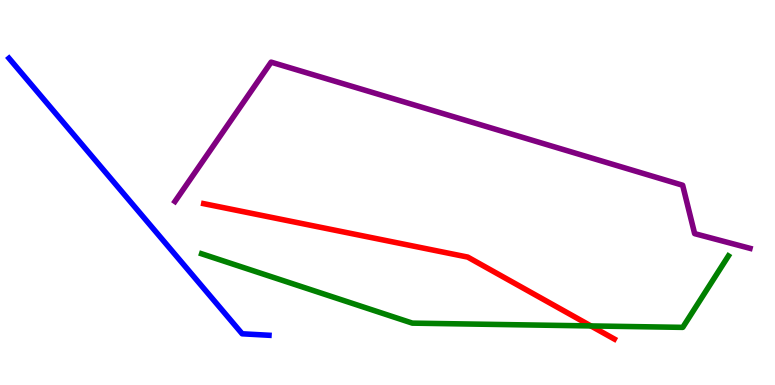[{'lines': ['blue', 'red'], 'intersections': []}, {'lines': ['green', 'red'], 'intersections': [{'x': 7.62, 'y': 1.53}]}, {'lines': ['purple', 'red'], 'intersections': []}, {'lines': ['blue', 'green'], 'intersections': []}, {'lines': ['blue', 'purple'], 'intersections': []}, {'lines': ['green', 'purple'], 'intersections': []}]